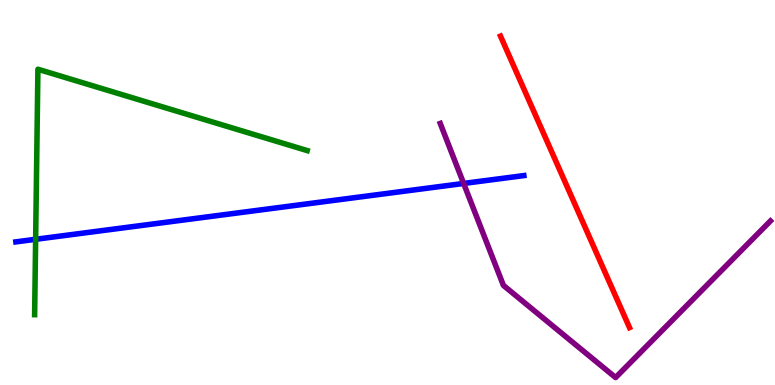[{'lines': ['blue', 'red'], 'intersections': []}, {'lines': ['green', 'red'], 'intersections': []}, {'lines': ['purple', 'red'], 'intersections': []}, {'lines': ['blue', 'green'], 'intersections': [{'x': 0.46, 'y': 3.78}]}, {'lines': ['blue', 'purple'], 'intersections': [{'x': 5.98, 'y': 5.24}]}, {'lines': ['green', 'purple'], 'intersections': []}]